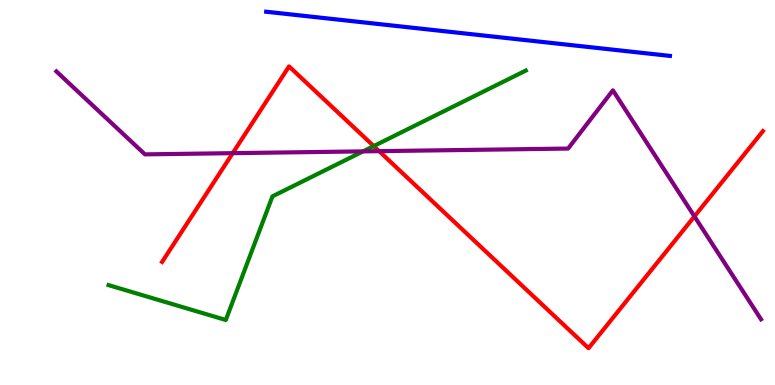[{'lines': ['blue', 'red'], 'intersections': []}, {'lines': ['green', 'red'], 'intersections': [{'x': 4.82, 'y': 6.21}]}, {'lines': ['purple', 'red'], 'intersections': [{'x': 3.0, 'y': 6.02}, {'x': 4.89, 'y': 6.07}, {'x': 8.96, 'y': 4.38}]}, {'lines': ['blue', 'green'], 'intersections': []}, {'lines': ['blue', 'purple'], 'intersections': []}, {'lines': ['green', 'purple'], 'intersections': [{'x': 4.68, 'y': 6.07}]}]